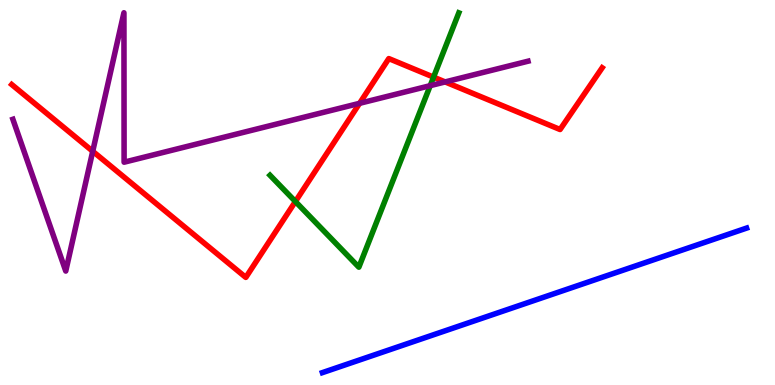[{'lines': ['blue', 'red'], 'intersections': []}, {'lines': ['green', 'red'], 'intersections': [{'x': 3.81, 'y': 4.77}, {'x': 5.59, 'y': 8.0}]}, {'lines': ['purple', 'red'], 'intersections': [{'x': 1.2, 'y': 6.07}, {'x': 4.64, 'y': 7.32}, {'x': 5.74, 'y': 7.87}]}, {'lines': ['blue', 'green'], 'intersections': []}, {'lines': ['blue', 'purple'], 'intersections': []}, {'lines': ['green', 'purple'], 'intersections': [{'x': 5.55, 'y': 7.78}]}]